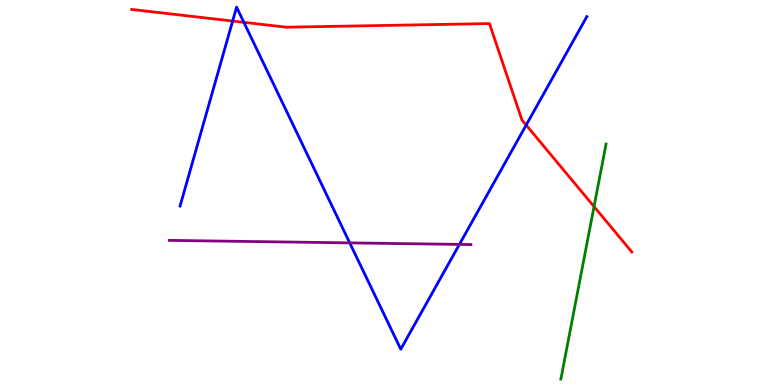[{'lines': ['blue', 'red'], 'intersections': [{'x': 3.0, 'y': 9.45}, {'x': 3.15, 'y': 9.42}, {'x': 6.79, 'y': 6.75}]}, {'lines': ['green', 'red'], 'intersections': [{'x': 7.66, 'y': 4.63}]}, {'lines': ['purple', 'red'], 'intersections': []}, {'lines': ['blue', 'green'], 'intersections': []}, {'lines': ['blue', 'purple'], 'intersections': [{'x': 4.51, 'y': 3.69}, {'x': 5.93, 'y': 3.65}]}, {'lines': ['green', 'purple'], 'intersections': []}]